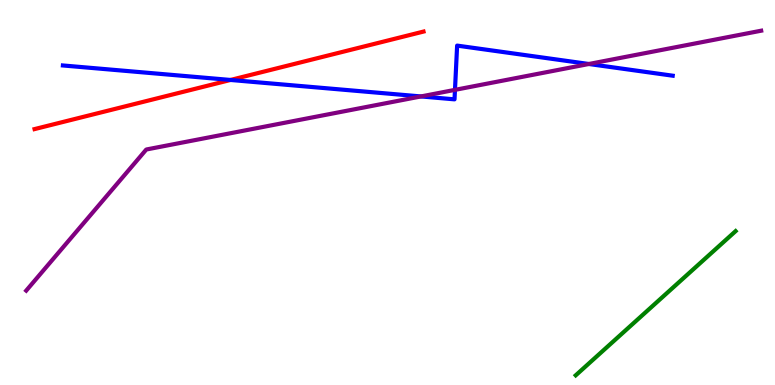[{'lines': ['blue', 'red'], 'intersections': [{'x': 2.97, 'y': 7.92}]}, {'lines': ['green', 'red'], 'intersections': []}, {'lines': ['purple', 'red'], 'intersections': []}, {'lines': ['blue', 'green'], 'intersections': []}, {'lines': ['blue', 'purple'], 'intersections': [{'x': 5.43, 'y': 7.5}, {'x': 5.87, 'y': 7.67}, {'x': 7.6, 'y': 8.34}]}, {'lines': ['green', 'purple'], 'intersections': []}]